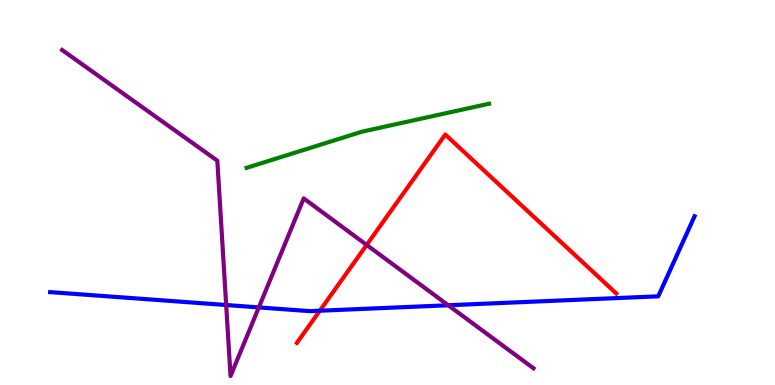[{'lines': ['blue', 'red'], 'intersections': [{'x': 4.13, 'y': 1.93}]}, {'lines': ['green', 'red'], 'intersections': []}, {'lines': ['purple', 'red'], 'intersections': [{'x': 4.73, 'y': 3.64}]}, {'lines': ['blue', 'green'], 'intersections': []}, {'lines': ['blue', 'purple'], 'intersections': [{'x': 2.92, 'y': 2.08}, {'x': 3.34, 'y': 2.02}, {'x': 5.78, 'y': 2.07}]}, {'lines': ['green', 'purple'], 'intersections': []}]